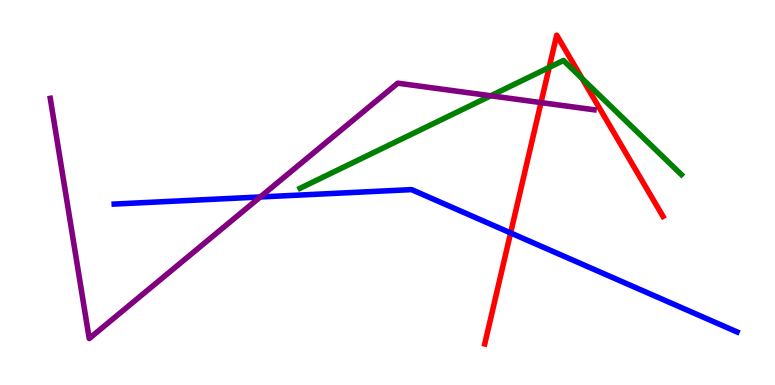[{'lines': ['blue', 'red'], 'intersections': [{'x': 6.59, 'y': 3.95}]}, {'lines': ['green', 'red'], 'intersections': [{'x': 7.09, 'y': 8.25}, {'x': 7.51, 'y': 7.96}]}, {'lines': ['purple', 'red'], 'intersections': [{'x': 6.98, 'y': 7.34}]}, {'lines': ['blue', 'green'], 'intersections': []}, {'lines': ['blue', 'purple'], 'intersections': [{'x': 3.36, 'y': 4.88}]}, {'lines': ['green', 'purple'], 'intersections': [{'x': 6.33, 'y': 7.51}]}]